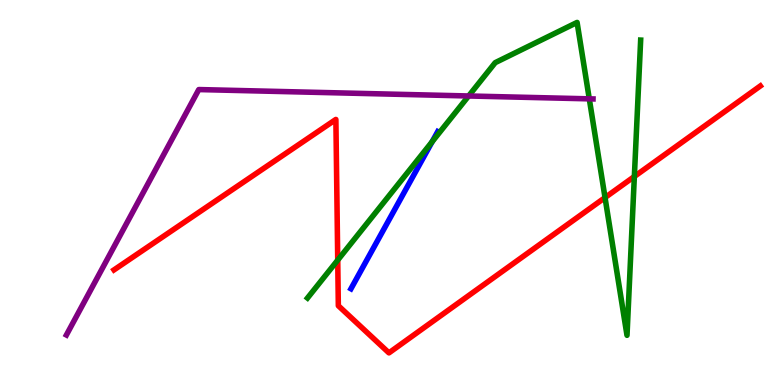[{'lines': ['blue', 'red'], 'intersections': []}, {'lines': ['green', 'red'], 'intersections': [{'x': 4.36, 'y': 3.24}, {'x': 7.81, 'y': 4.87}, {'x': 8.19, 'y': 5.42}]}, {'lines': ['purple', 'red'], 'intersections': []}, {'lines': ['blue', 'green'], 'intersections': [{'x': 5.58, 'y': 6.32}]}, {'lines': ['blue', 'purple'], 'intersections': []}, {'lines': ['green', 'purple'], 'intersections': [{'x': 6.05, 'y': 7.51}, {'x': 7.6, 'y': 7.43}]}]